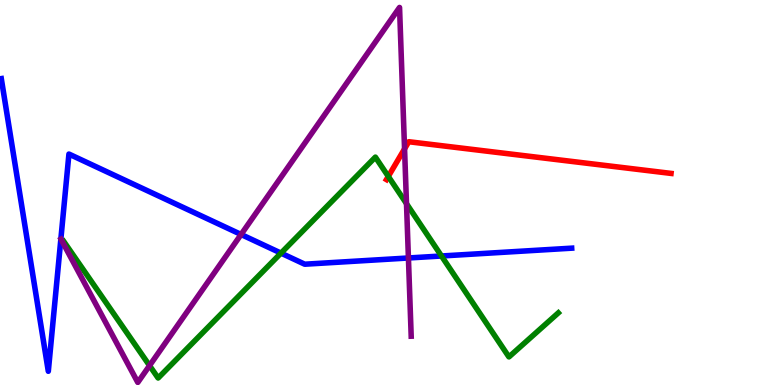[{'lines': ['blue', 'red'], 'intersections': []}, {'lines': ['green', 'red'], 'intersections': [{'x': 5.01, 'y': 5.42}]}, {'lines': ['purple', 'red'], 'intersections': [{'x': 5.22, 'y': 6.13}]}, {'lines': ['blue', 'green'], 'intersections': [{'x': 3.63, 'y': 3.43}, {'x': 5.7, 'y': 3.35}]}, {'lines': ['blue', 'purple'], 'intersections': [{'x': 3.11, 'y': 3.91}, {'x': 5.27, 'y': 3.3}]}, {'lines': ['green', 'purple'], 'intersections': [{'x': 1.93, 'y': 0.504}, {'x': 5.25, 'y': 4.71}]}]